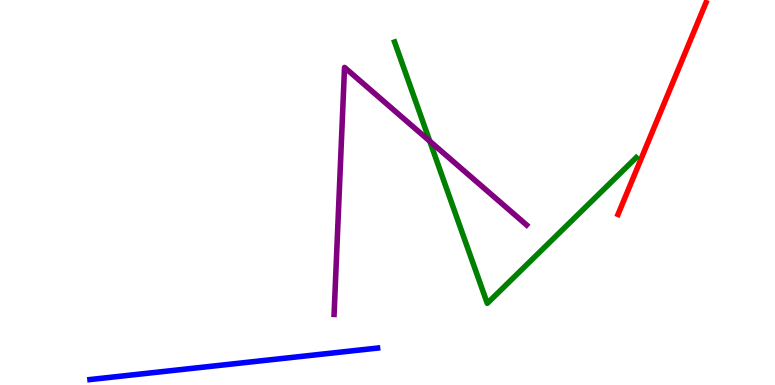[{'lines': ['blue', 'red'], 'intersections': []}, {'lines': ['green', 'red'], 'intersections': []}, {'lines': ['purple', 'red'], 'intersections': []}, {'lines': ['blue', 'green'], 'intersections': []}, {'lines': ['blue', 'purple'], 'intersections': []}, {'lines': ['green', 'purple'], 'intersections': [{'x': 5.55, 'y': 6.33}]}]